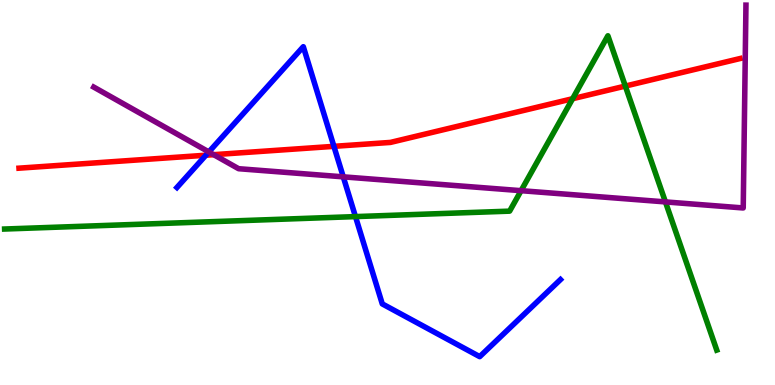[{'lines': ['blue', 'red'], 'intersections': [{'x': 2.66, 'y': 5.97}, {'x': 4.31, 'y': 6.2}]}, {'lines': ['green', 'red'], 'intersections': [{'x': 7.39, 'y': 7.44}, {'x': 8.07, 'y': 7.76}]}, {'lines': ['purple', 'red'], 'intersections': [{'x': 2.76, 'y': 5.98}]}, {'lines': ['blue', 'green'], 'intersections': [{'x': 4.59, 'y': 4.37}]}, {'lines': ['blue', 'purple'], 'intersections': [{'x': 2.69, 'y': 6.05}, {'x': 4.43, 'y': 5.41}]}, {'lines': ['green', 'purple'], 'intersections': [{'x': 6.72, 'y': 5.05}, {'x': 8.59, 'y': 4.76}]}]